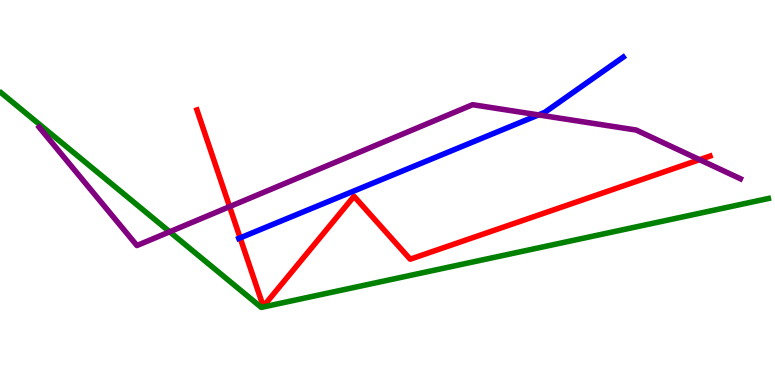[{'lines': ['blue', 'red'], 'intersections': [{'x': 3.1, 'y': 3.82}]}, {'lines': ['green', 'red'], 'intersections': []}, {'lines': ['purple', 'red'], 'intersections': [{'x': 2.96, 'y': 4.63}, {'x': 9.03, 'y': 5.85}]}, {'lines': ['blue', 'green'], 'intersections': []}, {'lines': ['blue', 'purple'], 'intersections': [{'x': 6.95, 'y': 7.02}]}, {'lines': ['green', 'purple'], 'intersections': [{'x': 2.19, 'y': 3.98}]}]